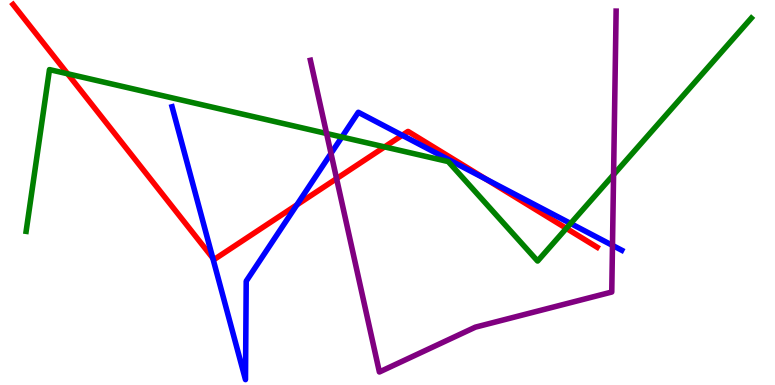[{'lines': ['blue', 'red'], 'intersections': [{'x': 2.75, 'y': 3.3}, {'x': 3.83, 'y': 4.68}, {'x': 5.19, 'y': 6.49}, {'x': 6.27, 'y': 5.35}]}, {'lines': ['green', 'red'], 'intersections': [{'x': 0.873, 'y': 8.08}, {'x': 4.96, 'y': 6.18}, {'x': 7.31, 'y': 4.07}]}, {'lines': ['purple', 'red'], 'intersections': [{'x': 4.34, 'y': 5.36}]}, {'lines': ['blue', 'green'], 'intersections': [{'x': 4.41, 'y': 6.44}, {'x': 7.36, 'y': 4.2}]}, {'lines': ['blue', 'purple'], 'intersections': [{'x': 4.27, 'y': 6.01}, {'x': 7.9, 'y': 3.63}]}, {'lines': ['green', 'purple'], 'intersections': [{'x': 4.21, 'y': 6.53}, {'x': 7.92, 'y': 5.46}]}]